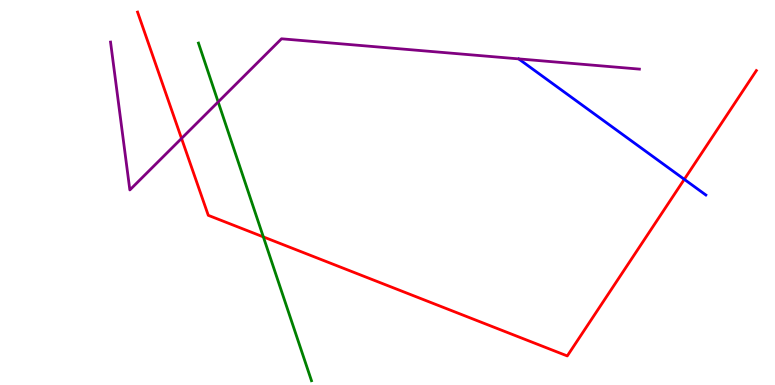[{'lines': ['blue', 'red'], 'intersections': [{'x': 8.83, 'y': 5.34}]}, {'lines': ['green', 'red'], 'intersections': [{'x': 3.4, 'y': 3.85}]}, {'lines': ['purple', 'red'], 'intersections': [{'x': 2.34, 'y': 6.4}]}, {'lines': ['blue', 'green'], 'intersections': []}, {'lines': ['blue', 'purple'], 'intersections': []}, {'lines': ['green', 'purple'], 'intersections': [{'x': 2.82, 'y': 7.35}]}]